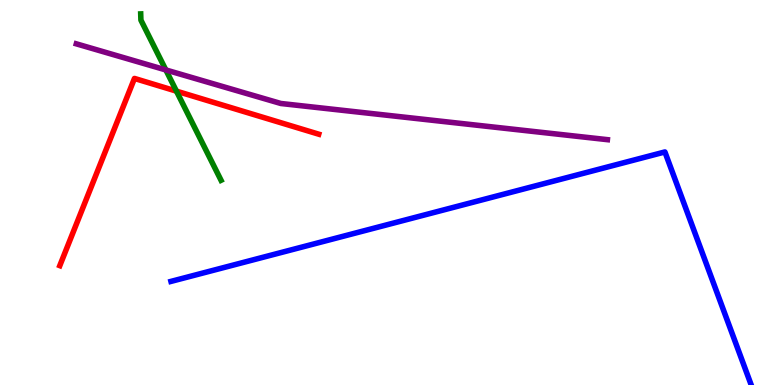[{'lines': ['blue', 'red'], 'intersections': []}, {'lines': ['green', 'red'], 'intersections': [{'x': 2.28, 'y': 7.63}]}, {'lines': ['purple', 'red'], 'intersections': []}, {'lines': ['blue', 'green'], 'intersections': []}, {'lines': ['blue', 'purple'], 'intersections': []}, {'lines': ['green', 'purple'], 'intersections': [{'x': 2.14, 'y': 8.18}]}]